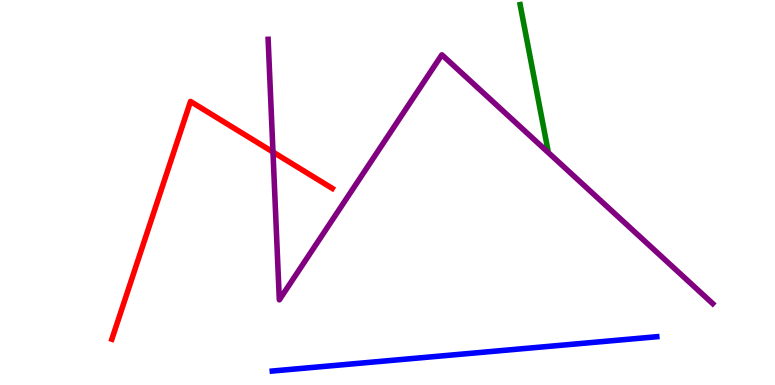[{'lines': ['blue', 'red'], 'intersections': []}, {'lines': ['green', 'red'], 'intersections': []}, {'lines': ['purple', 'red'], 'intersections': [{'x': 3.52, 'y': 6.05}]}, {'lines': ['blue', 'green'], 'intersections': []}, {'lines': ['blue', 'purple'], 'intersections': []}, {'lines': ['green', 'purple'], 'intersections': []}]